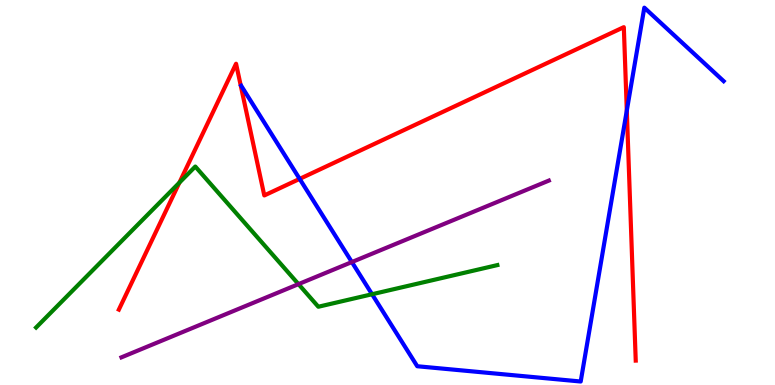[{'lines': ['blue', 'red'], 'intersections': [{'x': 3.87, 'y': 5.35}, {'x': 8.09, 'y': 7.13}]}, {'lines': ['green', 'red'], 'intersections': [{'x': 2.31, 'y': 5.26}]}, {'lines': ['purple', 'red'], 'intersections': []}, {'lines': ['blue', 'green'], 'intersections': [{'x': 4.8, 'y': 2.36}]}, {'lines': ['blue', 'purple'], 'intersections': [{'x': 4.54, 'y': 3.19}]}, {'lines': ['green', 'purple'], 'intersections': [{'x': 3.85, 'y': 2.62}]}]